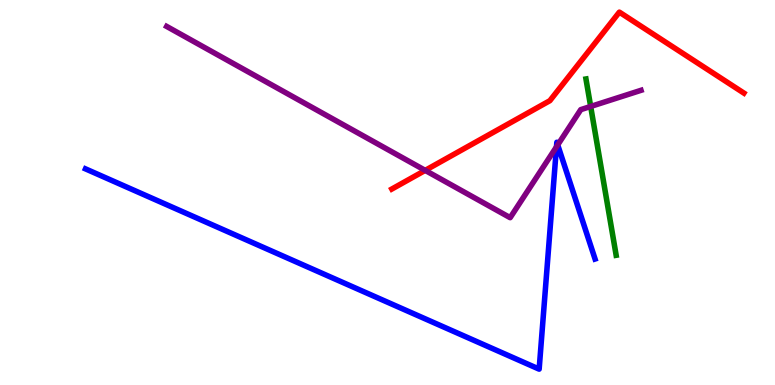[{'lines': ['blue', 'red'], 'intersections': []}, {'lines': ['green', 'red'], 'intersections': []}, {'lines': ['purple', 'red'], 'intersections': [{'x': 5.49, 'y': 5.57}]}, {'lines': ['blue', 'green'], 'intersections': []}, {'lines': ['blue', 'purple'], 'intersections': [{'x': 7.18, 'y': 6.19}, {'x': 7.2, 'y': 6.24}]}, {'lines': ['green', 'purple'], 'intersections': [{'x': 7.62, 'y': 7.23}]}]